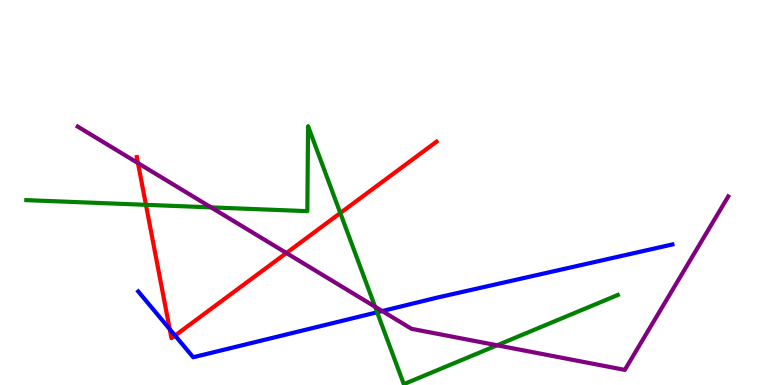[{'lines': ['blue', 'red'], 'intersections': [{'x': 2.19, 'y': 1.45}, {'x': 2.26, 'y': 1.28}]}, {'lines': ['green', 'red'], 'intersections': [{'x': 1.88, 'y': 4.68}, {'x': 4.39, 'y': 4.47}]}, {'lines': ['purple', 'red'], 'intersections': [{'x': 1.78, 'y': 5.76}, {'x': 3.7, 'y': 3.43}]}, {'lines': ['blue', 'green'], 'intersections': [{'x': 4.87, 'y': 1.89}]}, {'lines': ['blue', 'purple'], 'intersections': [{'x': 4.93, 'y': 1.92}]}, {'lines': ['green', 'purple'], 'intersections': [{'x': 2.72, 'y': 4.61}, {'x': 4.84, 'y': 2.03}, {'x': 6.41, 'y': 1.03}]}]